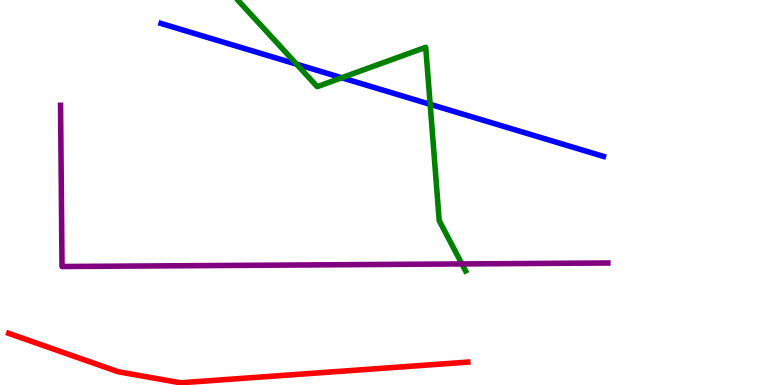[{'lines': ['blue', 'red'], 'intersections': []}, {'lines': ['green', 'red'], 'intersections': []}, {'lines': ['purple', 'red'], 'intersections': []}, {'lines': ['blue', 'green'], 'intersections': [{'x': 3.83, 'y': 8.33}, {'x': 4.41, 'y': 7.98}, {'x': 5.55, 'y': 7.29}]}, {'lines': ['blue', 'purple'], 'intersections': []}, {'lines': ['green', 'purple'], 'intersections': [{'x': 5.96, 'y': 3.14}]}]